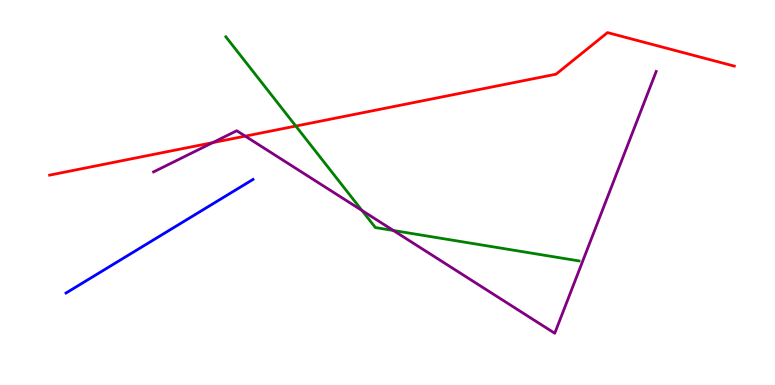[{'lines': ['blue', 'red'], 'intersections': []}, {'lines': ['green', 'red'], 'intersections': [{'x': 3.82, 'y': 6.73}]}, {'lines': ['purple', 'red'], 'intersections': [{'x': 2.75, 'y': 6.3}, {'x': 3.16, 'y': 6.46}]}, {'lines': ['blue', 'green'], 'intersections': []}, {'lines': ['blue', 'purple'], 'intersections': []}, {'lines': ['green', 'purple'], 'intersections': [{'x': 4.67, 'y': 4.53}, {'x': 5.08, 'y': 4.01}]}]